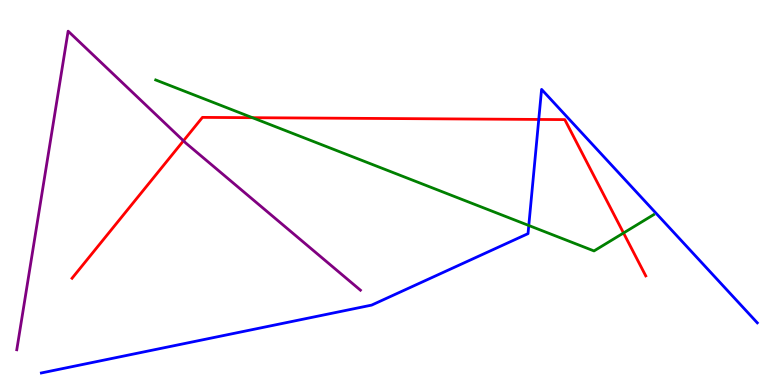[{'lines': ['blue', 'red'], 'intersections': [{'x': 6.95, 'y': 6.9}]}, {'lines': ['green', 'red'], 'intersections': [{'x': 3.26, 'y': 6.94}, {'x': 8.05, 'y': 3.95}]}, {'lines': ['purple', 'red'], 'intersections': [{'x': 2.37, 'y': 6.34}]}, {'lines': ['blue', 'green'], 'intersections': [{'x': 6.82, 'y': 4.14}]}, {'lines': ['blue', 'purple'], 'intersections': []}, {'lines': ['green', 'purple'], 'intersections': []}]